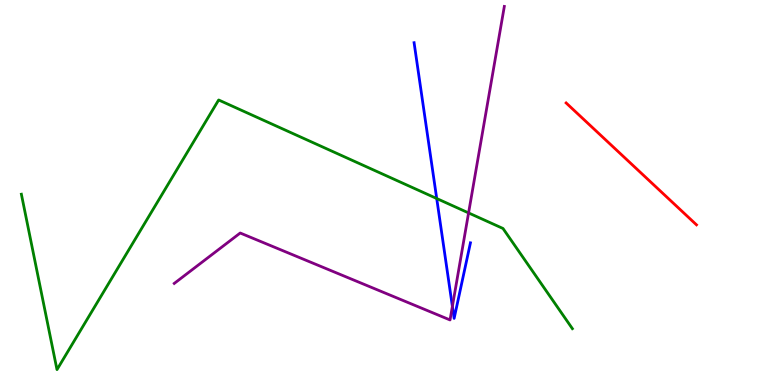[{'lines': ['blue', 'red'], 'intersections': []}, {'lines': ['green', 'red'], 'intersections': []}, {'lines': ['purple', 'red'], 'intersections': []}, {'lines': ['blue', 'green'], 'intersections': [{'x': 5.64, 'y': 4.84}]}, {'lines': ['blue', 'purple'], 'intersections': [{'x': 5.84, 'y': 2.04}]}, {'lines': ['green', 'purple'], 'intersections': [{'x': 6.05, 'y': 4.47}]}]